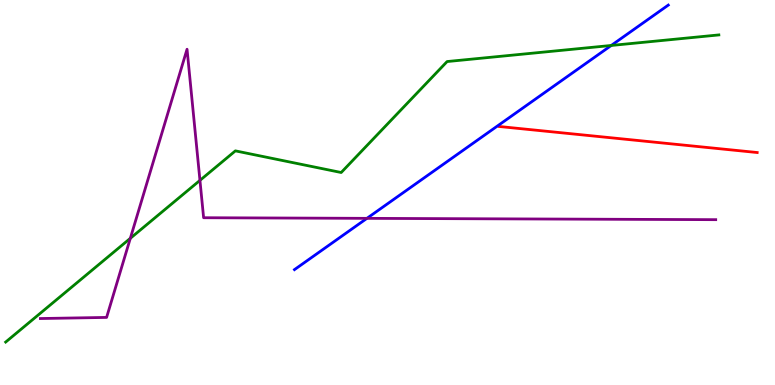[{'lines': ['blue', 'red'], 'intersections': []}, {'lines': ['green', 'red'], 'intersections': []}, {'lines': ['purple', 'red'], 'intersections': []}, {'lines': ['blue', 'green'], 'intersections': [{'x': 7.89, 'y': 8.82}]}, {'lines': ['blue', 'purple'], 'intersections': [{'x': 4.73, 'y': 4.33}]}, {'lines': ['green', 'purple'], 'intersections': [{'x': 1.68, 'y': 3.81}, {'x': 2.58, 'y': 5.32}]}]